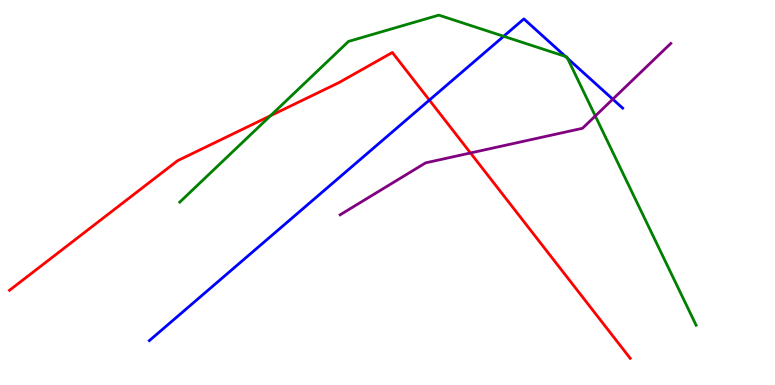[{'lines': ['blue', 'red'], 'intersections': [{'x': 5.54, 'y': 7.4}]}, {'lines': ['green', 'red'], 'intersections': [{'x': 3.49, 'y': 6.99}]}, {'lines': ['purple', 'red'], 'intersections': [{'x': 6.07, 'y': 6.03}]}, {'lines': ['blue', 'green'], 'intersections': [{'x': 6.5, 'y': 9.06}, {'x': 7.3, 'y': 8.53}, {'x': 7.32, 'y': 8.49}]}, {'lines': ['blue', 'purple'], 'intersections': [{'x': 7.91, 'y': 7.42}]}, {'lines': ['green', 'purple'], 'intersections': [{'x': 7.68, 'y': 6.99}]}]